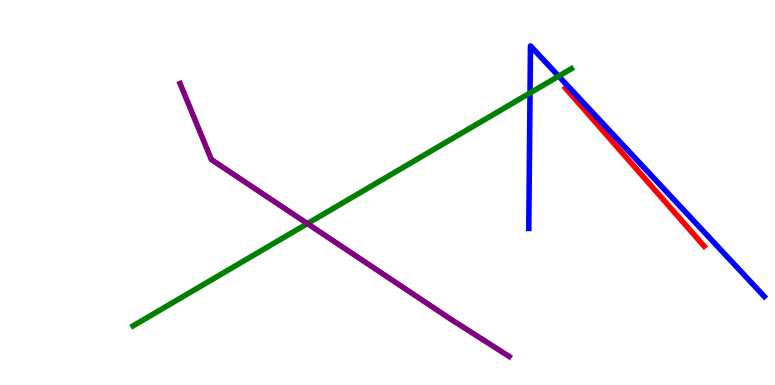[{'lines': ['blue', 'red'], 'intersections': []}, {'lines': ['green', 'red'], 'intersections': []}, {'lines': ['purple', 'red'], 'intersections': []}, {'lines': ['blue', 'green'], 'intersections': [{'x': 6.84, 'y': 7.59}, {'x': 7.21, 'y': 8.02}]}, {'lines': ['blue', 'purple'], 'intersections': []}, {'lines': ['green', 'purple'], 'intersections': [{'x': 3.97, 'y': 4.19}]}]